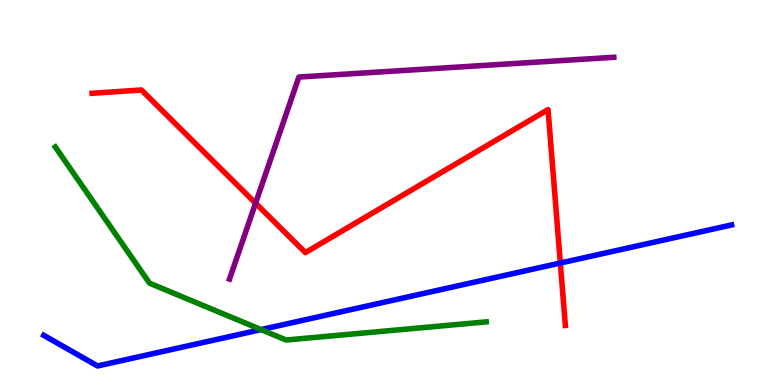[{'lines': ['blue', 'red'], 'intersections': [{'x': 7.23, 'y': 3.17}]}, {'lines': ['green', 'red'], 'intersections': []}, {'lines': ['purple', 'red'], 'intersections': [{'x': 3.3, 'y': 4.72}]}, {'lines': ['blue', 'green'], 'intersections': [{'x': 3.37, 'y': 1.44}]}, {'lines': ['blue', 'purple'], 'intersections': []}, {'lines': ['green', 'purple'], 'intersections': []}]